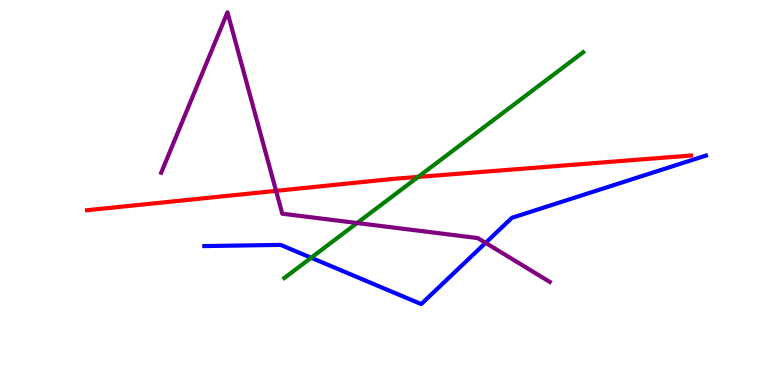[{'lines': ['blue', 'red'], 'intersections': []}, {'lines': ['green', 'red'], 'intersections': [{'x': 5.4, 'y': 5.4}]}, {'lines': ['purple', 'red'], 'intersections': [{'x': 3.56, 'y': 5.04}]}, {'lines': ['blue', 'green'], 'intersections': [{'x': 4.01, 'y': 3.31}]}, {'lines': ['blue', 'purple'], 'intersections': [{'x': 6.27, 'y': 3.69}]}, {'lines': ['green', 'purple'], 'intersections': [{'x': 4.61, 'y': 4.21}]}]